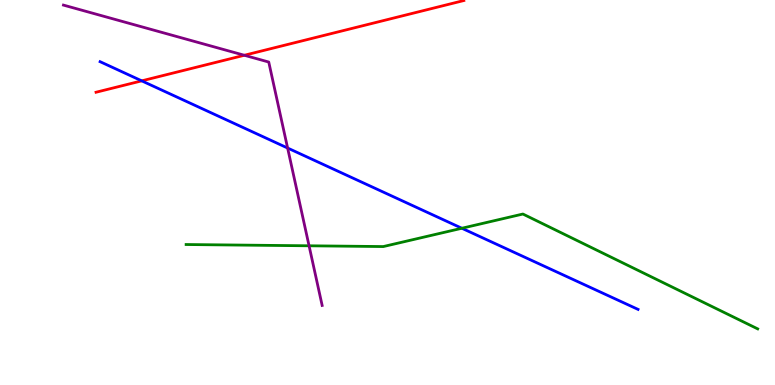[{'lines': ['blue', 'red'], 'intersections': [{'x': 1.83, 'y': 7.9}]}, {'lines': ['green', 'red'], 'intersections': []}, {'lines': ['purple', 'red'], 'intersections': [{'x': 3.15, 'y': 8.56}]}, {'lines': ['blue', 'green'], 'intersections': [{'x': 5.96, 'y': 4.07}]}, {'lines': ['blue', 'purple'], 'intersections': [{'x': 3.71, 'y': 6.16}]}, {'lines': ['green', 'purple'], 'intersections': [{'x': 3.99, 'y': 3.62}]}]